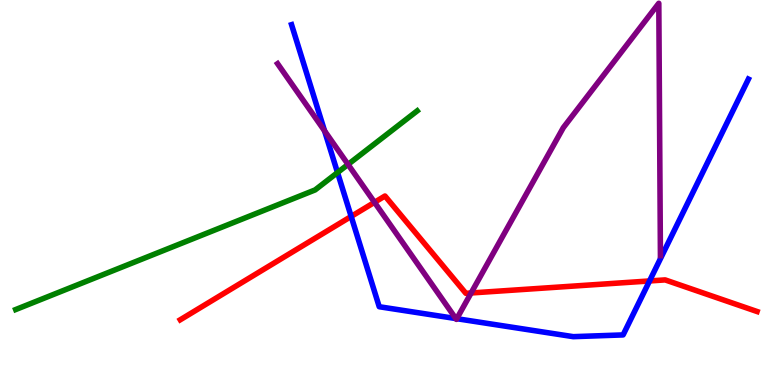[{'lines': ['blue', 'red'], 'intersections': [{'x': 4.53, 'y': 4.38}, {'x': 8.38, 'y': 2.7}]}, {'lines': ['green', 'red'], 'intersections': []}, {'lines': ['purple', 'red'], 'intersections': [{'x': 4.83, 'y': 4.74}, {'x': 6.08, 'y': 2.39}]}, {'lines': ['blue', 'green'], 'intersections': [{'x': 4.36, 'y': 5.52}]}, {'lines': ['blue', 'purple'], 'intersections': [{'x': 4.19, 'y': 6.6}, {'x': 5.88, 'y': 1.73}, {'x': 5.89, 'y': 1.72}]}, {'lines': ['green', 'purple'], 'intersections': [{'x': 4.49, 'y': 5.73}]}]